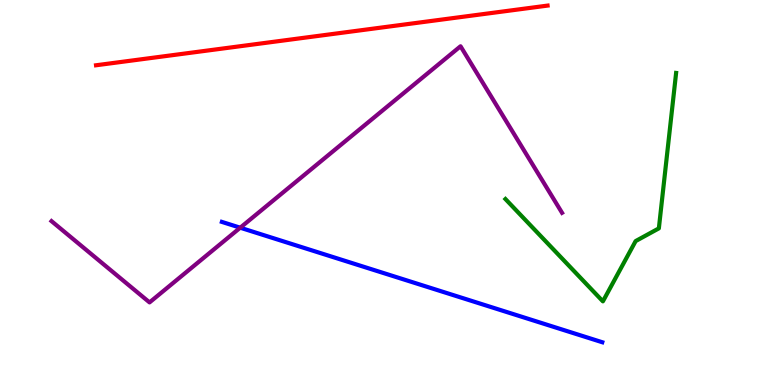[{'lines': ['blue', 'red'], 'intersections': []}, {'lines': ['green', 'red'], 'intersections': []}, {'lines': ['purple', 'red'], 'intersections': []}, {'lines': ['blue', 'green'], 'intersections': []}, {'lines': ['blue', 'purple'], 'intersections': [{'x': 3.1, 'y': 4.09}]}, {'lines': ['green', 'purple'], 'intersections': []}]